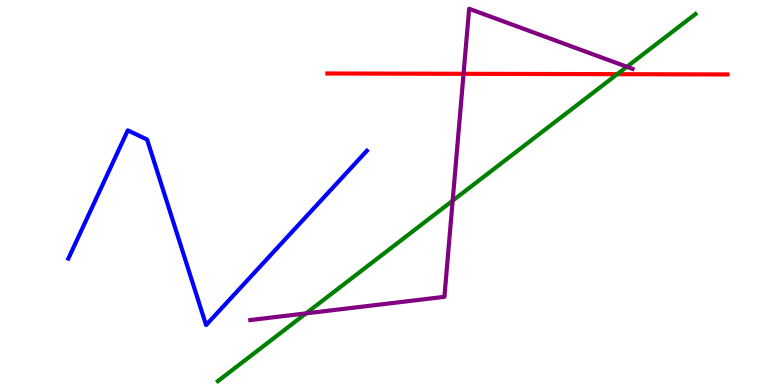[{'lines': ['blue', 'red'], 'intersections': []}, {'lines': ['green', 'red'], 'intersections': [{'x': 7.96, 'y': 8.07}]}, {'lines': ['purple', 'red'], 'intersections': [{'x': 5.98, 'y': 8.08}]}, {'lines': ['blue', 'green'], 'intersections': []}, {'lines': ['blue', 'purple'], 'intersections': []}, {'lines': ['green', 'purple'], 'intersections': [{'x': 3.95, 'y': 1.86}, {'x': 5.84, 'y': 4.79}, {'x': 8.09, 'y': 8.27}]}]